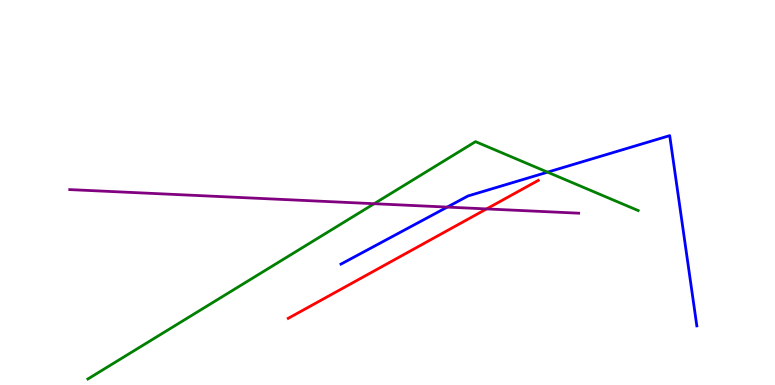[{'lines': ['blue', 'red'], 'intersections': []}, {'lines': ['green', 'red'], 'intersections': []}, {'lines': ['purple', 'red'], 'intersections': [{'x': 6.28, 'y': 4.57}]}, {'lines': ['blue', 'green'], 'intersections': [{'x': 7.07, 'y': 5.53}]}, {'lines': ['blue', 'purple'], 'intersections': [{'x': 5.77, 'y': 4.62}]}, {'lines': ['green', 'purple'], 'intersections': [{'x': 4.83, 'y': 4.71}]}]